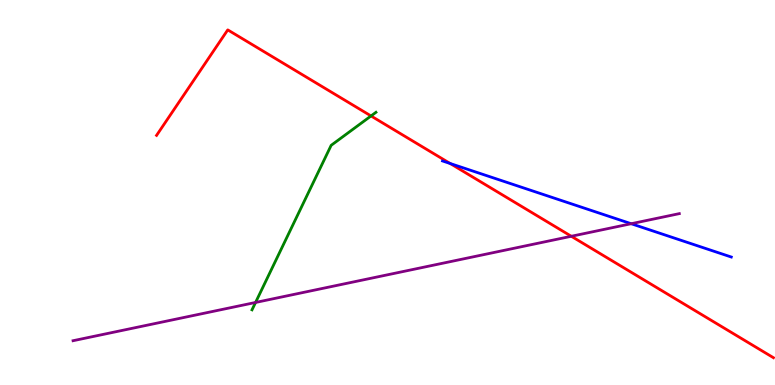[{'lines': ['blue', 'red'], 'intersections': [{'x': 5.81, 'y': 5.75}]}, {'lines': ['green', 'red'], 'intersections': [{'x': 4.79, 'y': 6.99}]}, {'lines': ['purple', 'red'], 'intersections': [{'x': 7.37, 'y': 3.86}]}, {'lines': ['blue', 'green'], 'intersections': []}, {'lines': ['blue', 'purple'], 'intersections': [{'x': 8.14, 'y': 4.19}]}, {'lines': ['green', 'purple'], 'intersections': [{'x': 3.3, 'y': 2.14}]}]